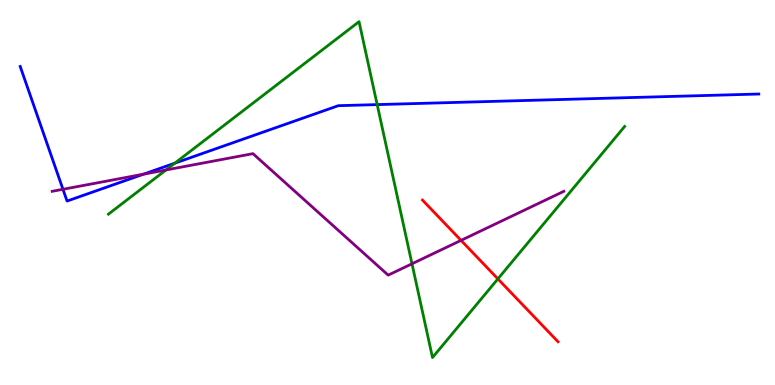[{'lines': ['blue', 'red'], 'intersections': []}, {'lines': ['green', 'red'], 'intersections': [{'x': 6.42, 'y': 2.76}]}, {'lines': ['purple', 'red'], 'intersections': [{'x': 5.95, 'y': 3.76}]}, {'lines': ['blue', 'green'], 'intersections': [{'x': 2.26, 'y': 5.76}, {'x': 4.87, 'y': 7.28}]}, {'lines': ['blue', 'purple'], 'intersections': [{'x': 0.812, 'y': 5.08}, {'x': 1.85, 'y': 5.48}]}, {'lines': ['green', 'purple'], 'intersections': [{'x': 2.14, 'y': 5.59}, {'x': 5.32, 'y': 3.15}]}]